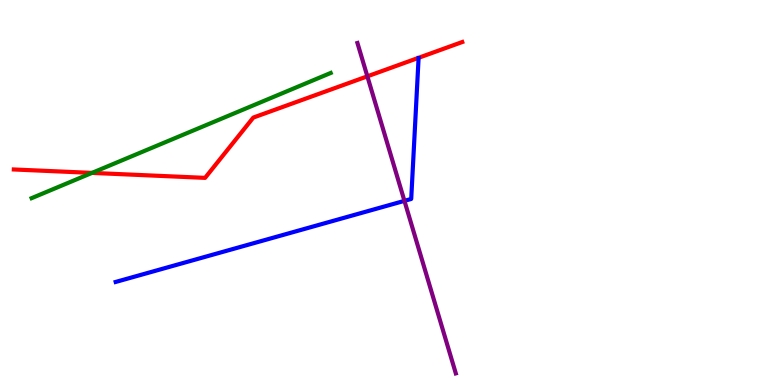[{'lines': ['blue', 'red'], 'intersections': []}, {'lines': ['green', 'red'], 'intersections': [{'x': 1.19, 'y': 5.51}]}, {'lines': ['purple', 'red'], 'intersections': [{'x': 4.74, 'y': 8.02}]}, {'lines': ['blue', 'green'], 'intersections': []}, {'lines': ['blue', 'purple'], 'intersections': [{'x': 5.22, 'y': 4.78}]}, {'lines': ['green', 'purple'], 'intersections': []}]